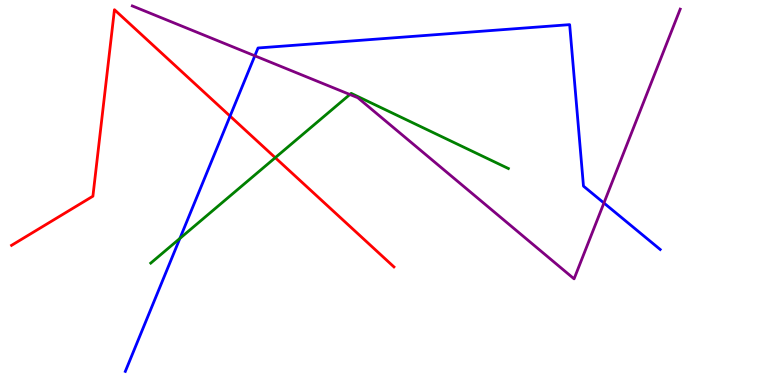[{'lines': ['blue', 'red'], 'intersections': [{'x': 2.97, 'y': 6.98}]}, {'lines': ['green', 'red'], 'intersections': [{'x': 3.55, 'y': 5.9}]}, {'lines': ['purple', 'red'], 'intersections': []}, {'lines': ['blue', 'green'], 'intersections': [{'x': 2.32, 'y': 3.81}]}, {'lines': ['blue', 'purple'], 'intersections': [{'x': 3.29, 'y': 8.55}, {'x': 7.79, 'y': 4.73}]}, {'lines': ['green', 'purple'], 'intersections': [{'x': 4.51, 'y': 7.55}]}]